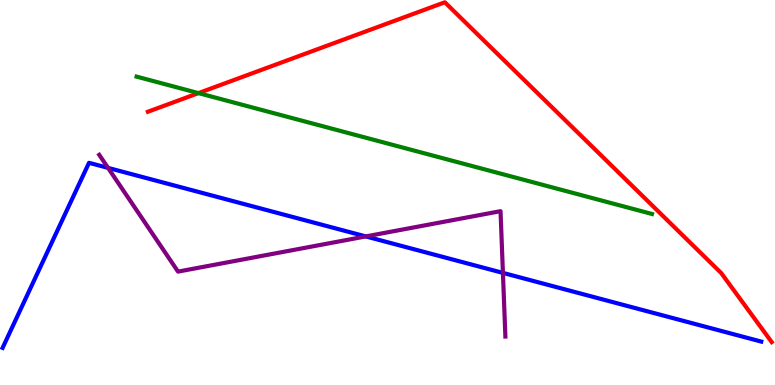[{'lines': ['blue', 'red'], 'intersections': []}, {'lines': ['green', 'red'], 'intersections': [{'x': 2.56, 'y': 7.58}]}, {'lines': ['purple', 'red'], 'intersections': []}, {'lines': ['blue', 'green'], 'intersections': []}, {'lines': ['blue', 'purple'], 'intersections': [{'x': 1.39, 'y': 5.64}, {'x': 4.72, 'y': 3.86}, {'x': 6.49, 'y': 2.91}]}, {'lines': ['green', 'purple'], 'intersections': []}]